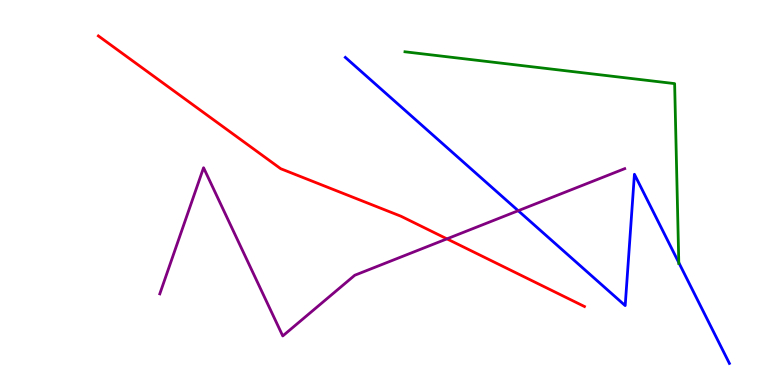[{'lines': ['blue', 'red'], 'intersections': []}, {'lines': ['green', 'red'], 'intersections': []}, {'lines': ['purple', 'red'], 'intersections': [{'x': 5.77, 'y': 3.8}]}, {'lines': ['blue', 'green'], 'intersections': [{'x': 8.76, 'y': 3.18}]}, {'lines': ['blue', 'purple'], 'intersections': [{'x': 6.69, 'y': 4.53}]}, {'lines': ['green', 'purple'], 'intersections': []}]